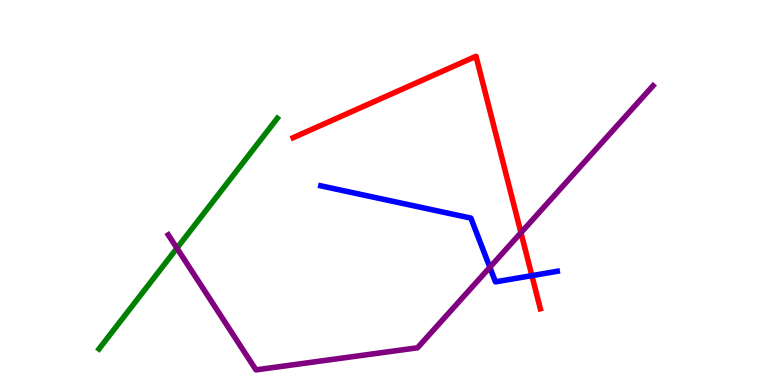[{'lines': ['blue', 'red'], 'intersections': [{'x': 6.86, 'y': 2.84}]}, {'lines': ['green', 'red'], 'intersections': []}, {'lines': ['purple', 'red'], 'intersections': [{'x': 6.72, 'y': 3.96}]}, {'lines': ['blue', 'green'], 'intersections': []}, {'lines': ['blue', 'purple'], 'intersections': [{'x': 6.32, 'y': 3.06}]}, {'lines': ['green', 'purple'], 'intersections': [{'x': 2.28, 'y': 3.55}]}]